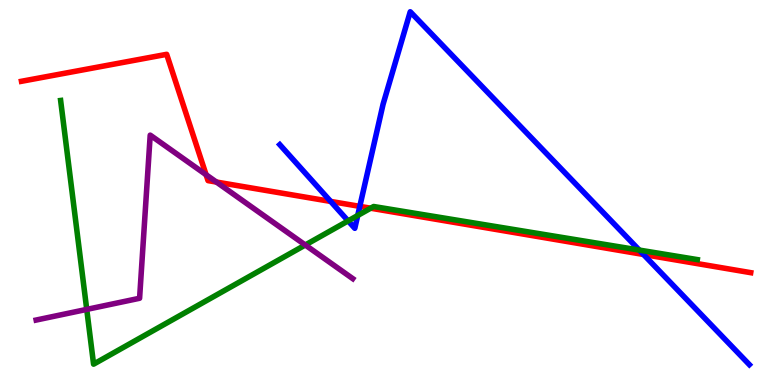[{'lines': ['blue', 'red'], 'intersections': [{'x': 4.27, 'y': 4.77}, {'x': 4.64, 'y': 4.64}, {'x': 8.3, 'y': 3.39}]}, {'lines': ['green', 'red'], 'intersections': [{'x': 4.78, 'y': 4.59}]}, {'lines': ['purple', 'red'], 'intersections': [{'x': 2.66, 'y': 5.46}, {'x': 2.79, 'y': 5.27}]}, {'lines': ['blue', 'green'], 'intersections': [{'x': 4.49, 'y': 4.26}, {'x': 4.62, 'y': 4.4}, {'x': 8.25, 'y': 3.5}]}, {'lines': ['blue', 'purple'], 'intersections': []}, {'lines': ['green', 'purple'], 'intersections': [{'x': 1.12, 'y': 1.96}, {'x': 3.94, 'y': 3.64}]}]